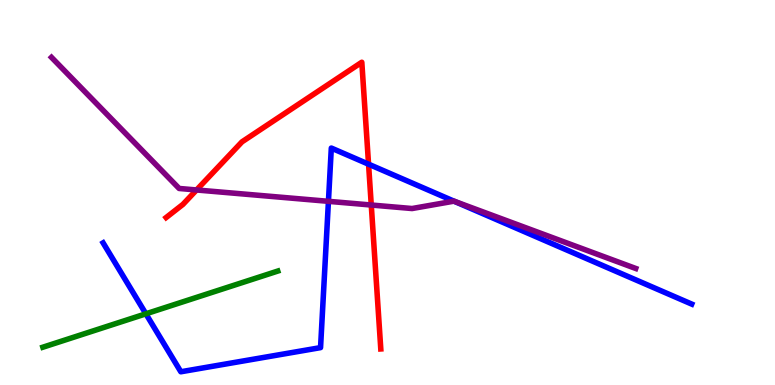[{'lines': ['blue', 'red'], 'intersections': [{'x': 4.76, 'y': 5.74}]}, {'lines': ['green', 'red'], 'intersections': []}, {'lines': ['purple', 'red'], 'intersections': [{'x': 2.54, 'y': 5.07}, {'x': 4.79, 'y': 4.67}]}, {'lines': ['blue', 'green'], 'intersections': [{'x': 1.88, 'y': 1.85}]}, {'lines': ['blue', 'purple'], 'intersections': [{'x': 4.24, 'y': 4.77}, {'x': 5.86, 'y': 4.77}]}, {'lines': ['green', 'purple'], 'intersections': []}]